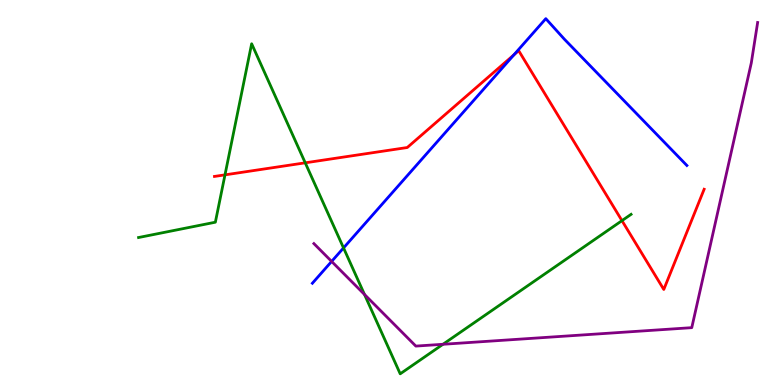[{'lines': ['blue', 'red'], 'intersections': [{'x': 6.63, 'y': 8.57}]}, {'lines': ['green', 'red'], 'intersections': [{'x': 2.9, 'y': 5.46}, {'x': 3.94, 'y': 5.77}, {'x': 8.03, 'y': 4.27}]}, {'lines': ['purple', 'red'], 'intersections': []}, {'lines': ['blue', 'green'], 'intersections': [{'x': 4.43, 'y': 3.56}]}, {'lines': ['blue', 'purple'], 'intersections': [{'x': 4.28, 'y': 3.21}]}, {'lines': ['green', 'purple'], 'intersections': [{'x': 4.7, 'y': 2.35}, {'x': 5.72, 'y': 1.06}]}]